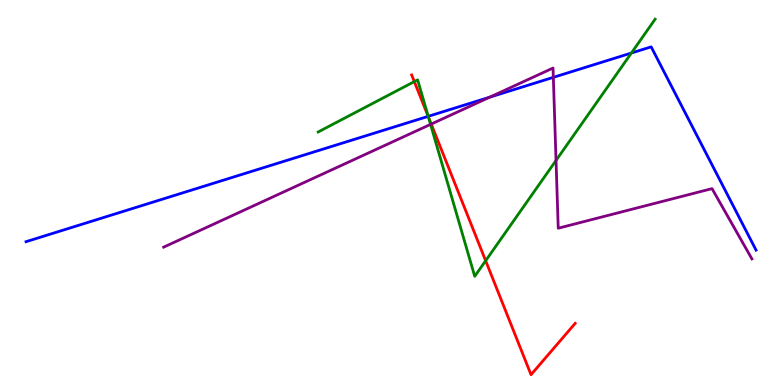[{'lines': ['blue', 'red'], 'intersections': [{'x': 5.52, 'y': 6.98}]}, {'lines': ['green', 'red'], 'intersections': [{'x': 5.35, 'y': 7.88}, {'x': 5.53, 'y': 6.96}, {'x': 6.27, 'y': 3.23}]}, {'lines': ['purple', 'red'], 'intersections': [{'x': 5.56, 'y': 6.78}]}, {'lines': ['blue', 'green'], 'intersections': [{'x': 5.53, 'y': 6.98}, {'x': 8.15, 'y': 8.62}]}, {'lines': ['blue', 'purple'], 'intersections': [{'x': 6.32, 'y': 7.48}, {'x': 7.14, 'y': 7.99}]}, {'lines': ['green', 'purple'], 'intersections': [{'x': 5.56, 'y': 6.77}, {'x': 7.17, 'y': 5.83}]}]